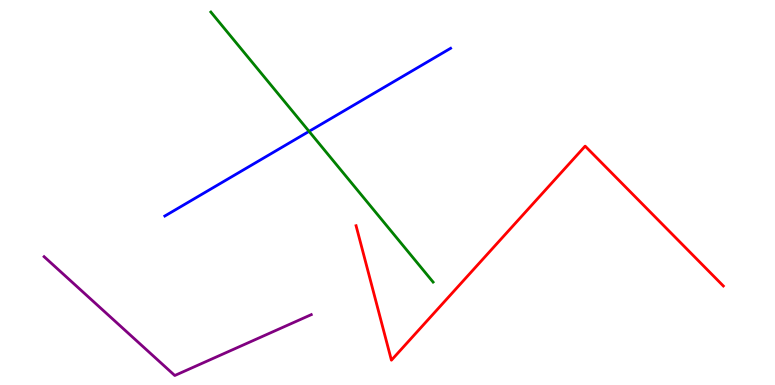[{'lines': ['blue', 'red'], 'intersections': []}, {'lines': ['green', 'red'], 'intersections': []}, {'lines': ['purple', 'red'], 'intersections': []}, {'lines': ['blue', 'green'], 'intersections': [{'x': 3.99, 'y': 6.59}]}, {'lines': ['blue', 'purple'], 'intersections': []}, {'lines': ['green', 'purple'], 'intersections': []}]